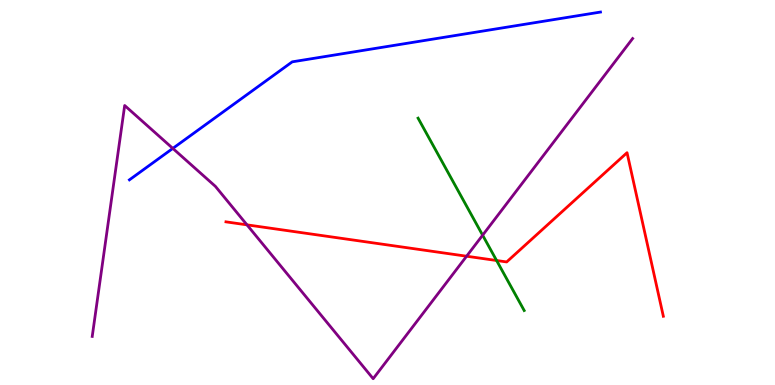[{'lines': ['blue', 'red'], 'intersections': []}, {'lines': ['green', 'red'], 'intersections': [{'x': 6.41, 'y': 3.23}]}, {'lines': ['purple', 'red'], 'intersections': [{'x': 3.19, 'y': 4.16}, {'x': 6.02, 'y': 3.34}]}, {'lines': ['blue', 'green'], 'intersections': []}, {'lines': ['blue', 'purple'], 'intersections': [{'x': 2.23, 'y': 6.15}]}, {'lines': ['green', 'purple'], 'intersections': [{'x': 6.23, 'y': 3.89}]}]